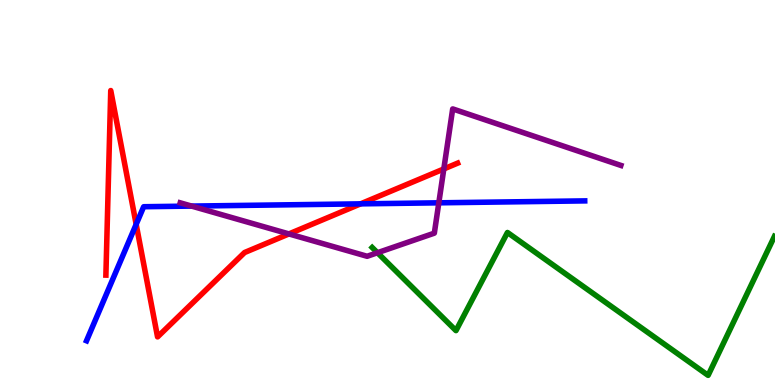[{'lines': ['blue', 'red'], 'intersections': [{'x': 1.76, 'y': 4.17}, {'x': 4.65, 'y': 4.71}]}, {'lines': ['green', 'red'], 'intersections': []}, {'lines': ['purple', 'red'], 'intersections': [{'x': 3.73, 'y': 3.92}, {'x': 5.73, 'y': 5.61}]}, {'lines': ['blue', 'green'], 'intersections': []}, {'lines': ['blue', 'purple'], 'intersections': [{'x': 2.47, 'y': 4.65}, {'x': 5.66, 'y': 4.73}]}, {'lines': ['green', 'purple'], 'intersections': [{'x': 4.87, 'y': 3.44}]}]